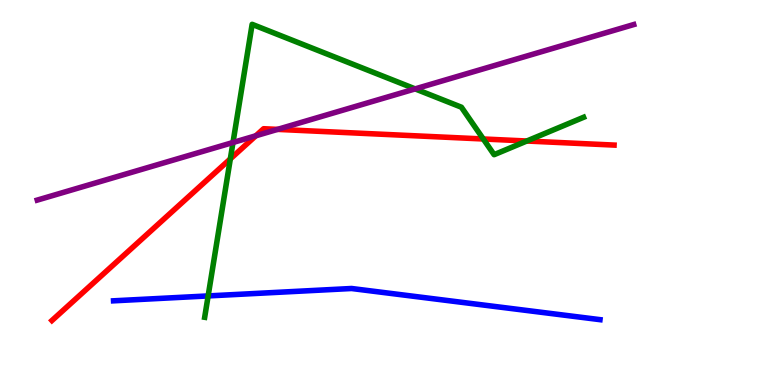[{'lines': ['blue', 'red'], 'intersections': []}, {'lines': ['green', 'red'], 'intersections': [{'x': 2.97, 'y': 5.87}, {'x': 6.24, 'y': 6.39}, {'x': 6.8, 'y': 6.34}]}, {'lines': ['purple', 'red'], 'intersections': [{'x': 3.3, 'y': 6.47}, {'x': 3.58, 'y': 6.64}]}, {'lines': ['blue', 'green'], 'intersections': [{'x': 2.69, 'y': 2.31}]}, {'lines': ['blue', 'purple'], 'intersections': []}, {'lines': ['green', 'purple'], 'intersections': [{'x': 3.01, 'y': 6.3}, {'x': 5.36, 'y': 7.69}]}]